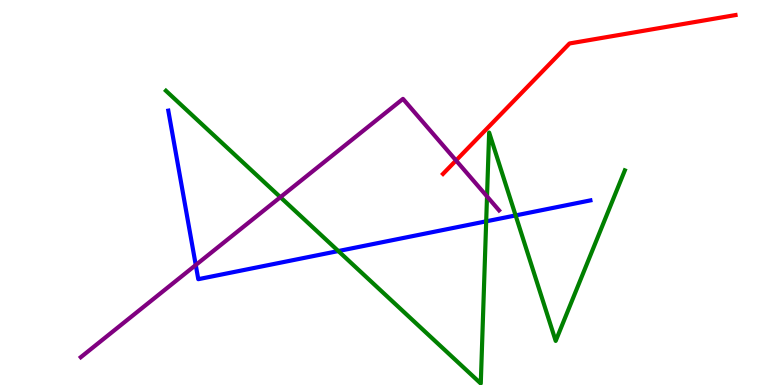[{'lines': ['blue', 'red'], 'intersections': []}, {'lines': ['green', 'red'], 'intersections': []}, {'lines': ['purple', 'red'], 'intersections': [{'x': 5.88, 'y': 5.83}]}, {'lines': ['blue', 'green'], 'intersections': [{'x': 4.37, 'y': 3.48}, {'x': 6.27, 'y': 4.25}, {'x': 6.65, 'y': 4.4}]}, {'lines': ['blue', 'purple'], 'intersections': [{'x': 2.53, 'y': 3.12}]}, {'lines': ['green', 'purple'], 'intersections': [{'x': 3.62, 'y': 4.88}, {'x': 6.28, 'y': 4.9}]}]